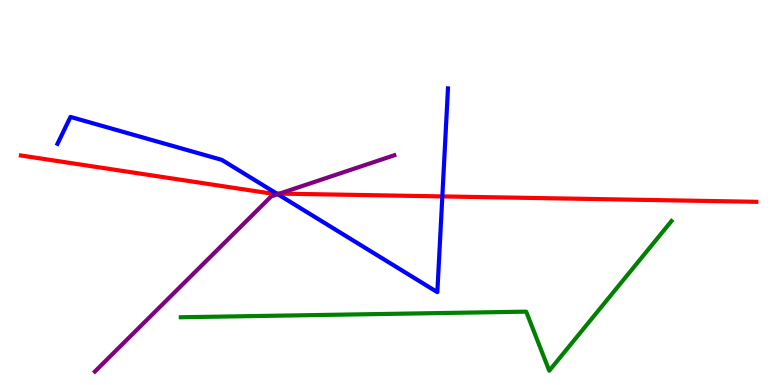[{'lines': ['blue', 'red'], 'intersections': [{'x': 3.57, 'y': 4.97}, {'x': 5.71, 'y': 4.9}]}, {'lines': ['green', 'red'], 'intersections': []}, {'lines': ['purple', 'red'], 'intersections': [{'x': 3.61, 'y': 4.97}]}, {'lines': ['blue', 'green'], 'intersections': []}, {'lines': ['blue', 'purple'], 'intersections': [{'x': 3.58, 'y': 4.96}]}, {'lines': ['green', 'purple'], 'intersections': []}]